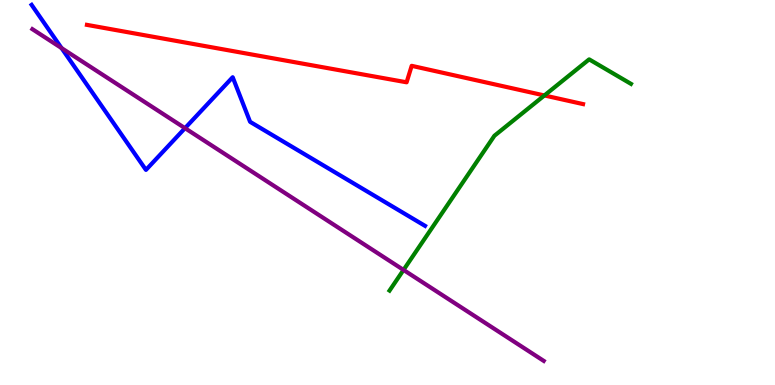[{'lines': ['blue', 'red'], 'intersections': []}, {'lines': ['green', 'red'], 'intersections': [{'x': 7.02, 'y': 7.52}]}, {'lines': ['purple', 'red'], 'intersections': []}, {'lines': ['blue', 'green'], 'intersections': []}, {'lines': ['blue', 'purple'], 'intersections': [{'x': 0.794, 'y': 8.75}, {'x': 2.39, 'y': 6.67}]}, {'lines': ['green', 'purple'], 'intersections': [{'x': 5.21, 'y': 2.99}]}]